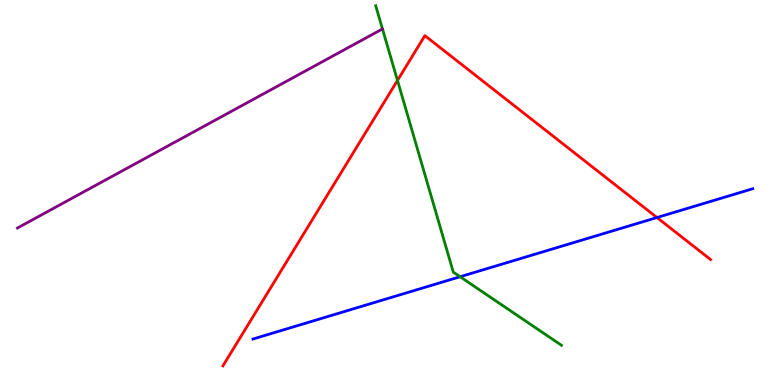[{'lines': ['blue', 'red'], 'intersections': [{'x': 8.48, 'y': 4.35}]}, {'lines': ['green', 'red'], 'intersections': [{'x': 5.13, 'y': 7.91}]}, {'lines': ['purple', 'red'], 'intersections': []}, {'lines': ['blue', 'green'], 'intersections': [{'x': 5.94, 'y': 2.81}]}, {'lines': ['blue', 'purple'], 'intersections': []}, {'lines': ['green', 'purple'], 'intersections': []}]